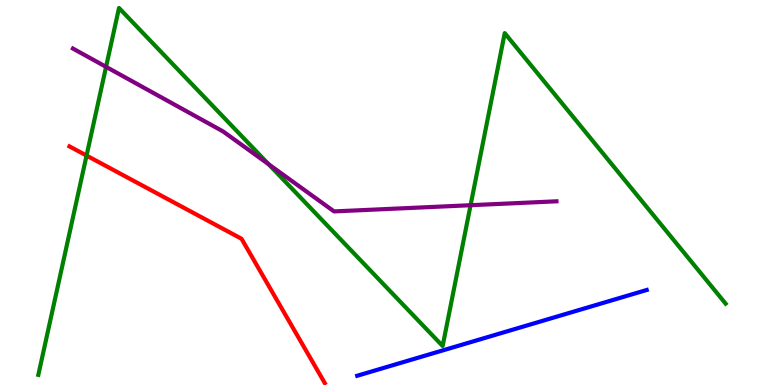[{'lines': ['blue', 'red'], 'intersections': []}, {'lines': ['green', 'red'], 'intersections': [{'x': 1.12, 'y': 5.96}]}, {'lines': ['purple', 'red'], 'intersections': []}, {'lines': ['blue', 'green'], 'intersections': []}, {'lines': ['blue', 'purple'], 'intersections': []}, {'lines': ['green', 'purple'], 'intersections': [{'x': 1.37, 'y': 8.26}, {'x': 3.47, 'y': 5.73}, {'x': 6.07, 'y': 4.67}]}]